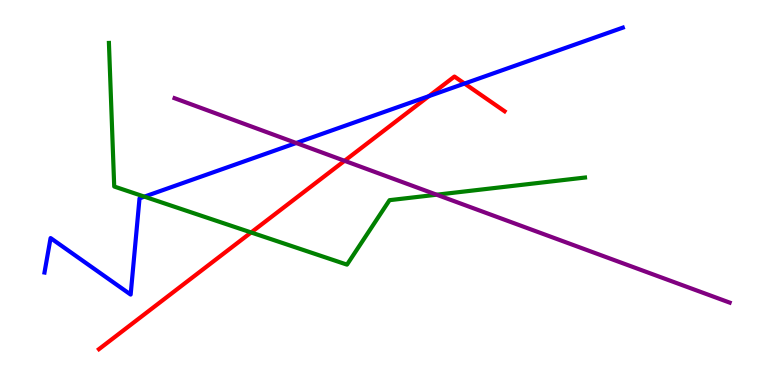[{'lines': ['blue', 'red'], 'intersections': [{'x': 5.53, 'y': 7.5}, {'x': 5.99, 'y': 7.83}]}, {'lines': ['green', 'red'], 'intersections': [{'x': 3.24, 'y': 3.96}]}, {'lines': ['purple', 'red'], 'intersections': [{'x': 4.45, 'y': 5.82}]}, {'lines': ['blue', 'green'], 'intersections': [{'x': 1.86, 'y': 4.89}]}, {'lines': ['blue', 'purple'], 'intersections': [{'x': 3.82, 'y': 6.29}]}, {'lines': ['green', 'purple'], 'intersections': [{'x': 5.63, 'y': 4.94}]}]